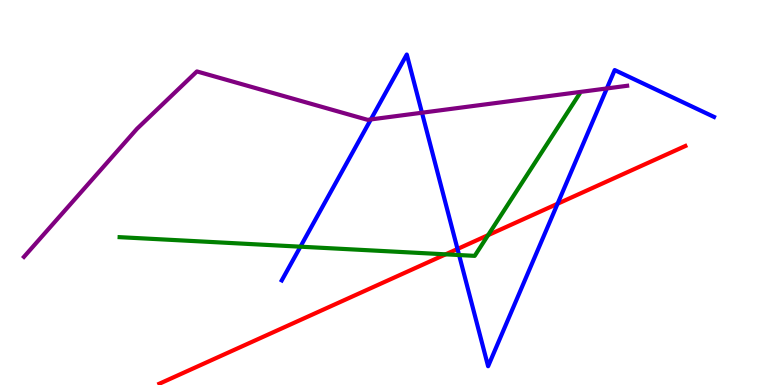[{'lines': ['blue', 'red'], 'intersections': [{'x': 5.9, 'y': 3.53}, {'x': 7.19, 'y': 4.71}]}, {'lines': ['green', 'red'], 'intersections': [{'x': 5.75, 'y': 3.39}, {'x': 6.3, 'y': 3.89}]}, {'lines': ['purple', 'red'], 'intersections': []}, {'lines': ['blue', 'green'], 'intersections': [{'x': 3.88, 'y': 3.59}, {'x': 5.92, 'y': 3.38}]}, {'lines': ['blue', 'purple'], 'intersections': [{'x': 4.79, 'y': 6.9}, {'x': 5.44, 'y': 7.07}, {'x': 7.83, 'y': 7.7}]}, {'lines': ['green', 'purple'], 'intersections': []}]